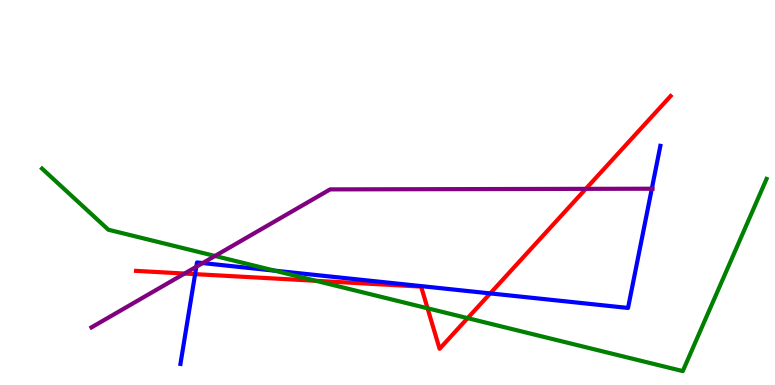[{'lines': ['blue', 'red'], 'intersections': [{'x': 2.52, 'y': 2.88}, {'x': 6.33, 'y': 2.38}]}, {'lines': ['green', 'red'], 'intersections': [{'x': 4.08, 'y': 2.71}, {'x': 5.52, 'y': 1.99}, {'x': 6.03, 'y': 1.74}]}, {'lines': ['purple', 'red'], 'intersections': [{'x': 2.38, 'y': 2.89}, {'x': 7.56, 'y': 5.09}]}, {'lines': ['blue', 'green'], 'intersections': [{'x': 3.54, 'y': 2.97}]}, {'lines': ['blue', 'purple'], 'intersections': [{'x': 2.53, 'y': 3.07}, {'x': 2.62, 'y': 3.17}, {'x': 8.41, 'y': 5.1}]}, {'lines': ['green', 'purple'], 'intersections': [{'x': 2.77, 'y': 3.35}]}]